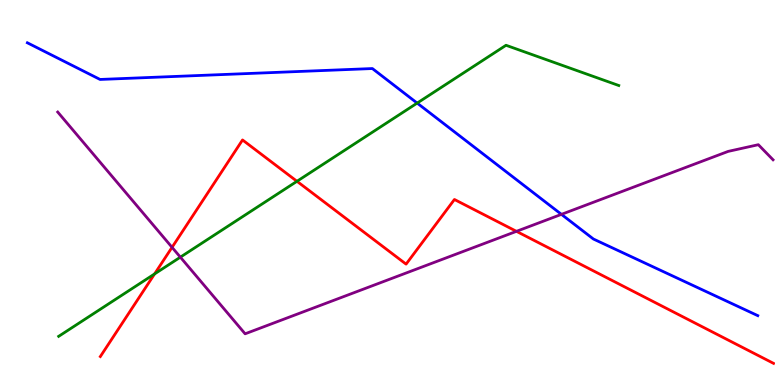[{'lines': ['blue', 'red'], 'intersections': []}, {'lines': ['green', 'red'], 'intersections': [{'x': 1.99, 'y': 2.88}, {'x': 3.83, 'y': 5.29}]}, {'lines': ['purple', 'red'], 'intersections': [{'x': 2.22, 'y': 3.58}, {'x': 6.66, 'y': 3.99}]}, {'lines': ['blue', 'green'], 'intersections': [{'x': 5.38, 'y': 7.32}]}, {'lines': ['blue', 'purple'], 'intersections': [{'x': 7.24, 'y': 4.43}]}, {'lines': ['green', 'purple'], 'intersections': [{'x': 2.33, 'y': 3.32}]}]